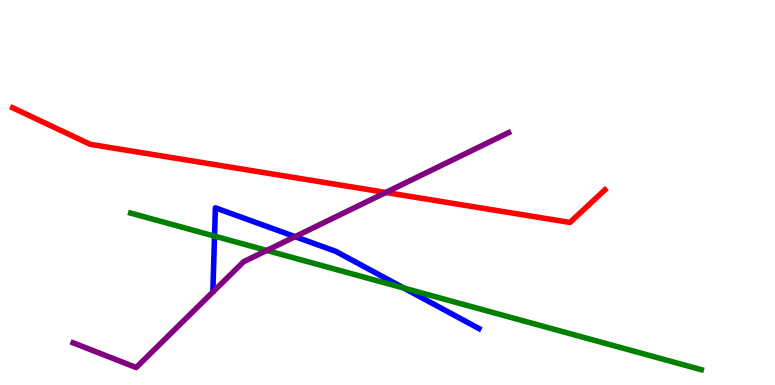[{'lines': ['blue', 'red'], 'intersections': []}, {'lines': ['green', 'red'], 'intersections': []}, {'lines': ['purple', 'red'], 'intersections': [{'x': 4.98, 'y': 5.0}]}, {'lines': ['blue', 'green'], 'intersections': [{'x': 2.77, 'y': 3.87}, {'x': 5.21, 'y': 2.52}]}, {'lines': ['blue', 'purple'], 'intersections': [{'x': 3.81, 'y': 3.85}]}, {'lines': ['green', 'purple'], 'intersections': [{'x': 3.44, 'y': 3.49}]}]